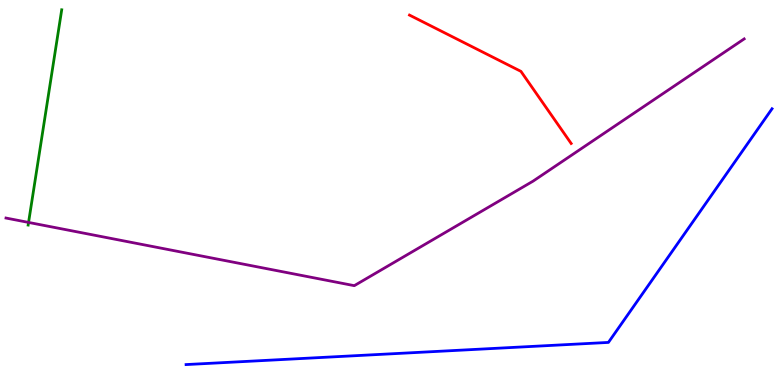[{'lines': ['blue', 'red'], 'intersections': []}, {'lines': ['green', 'red'], 'intersections': []}, {'lines': ['purple', 'red'], 'intersections': []}, {'lines': ['blue', 'green'], 'intersections': []}, {'lines': ['blue', 'purple'], 'intersections': []}, {'lines': ['green', 'purple'], 'intersections': [{'x': 0.369, 'y': 4.22}]}]